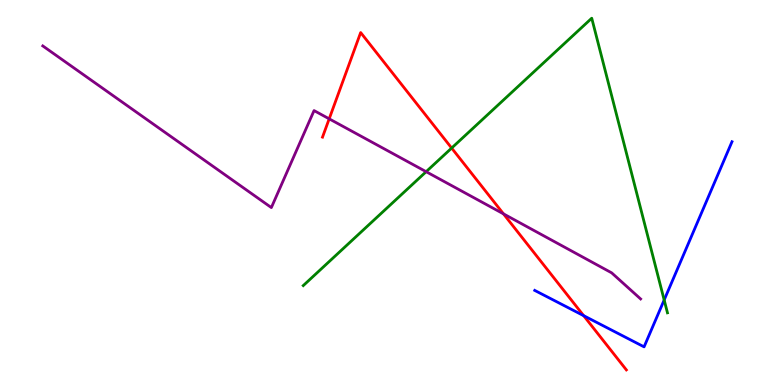[{'lines': ['blue', 'red'], 'intersections': [{'x': 7.53, 'y': 1.8}]}, {'lines': ['green', 'red'], 'intersections': [{'x': 5.83, 'y': 6.15}]}, {'lines': ['purple', 'red'], 'intersections': [{'x': 4.25, 'y': 6.91}, {'x': 6.5, 'y': 4.45}]}, {'lines': ['blue', 'green'], 'intersections': [{'x': 8.57, 'y': 2.21}]}, {'lines': ['blue', 'purple'], 'intersections': []}, {'lines': ['green', 'purple'], 'intersections': [{'x': 5.5, 'y': 5.54}]}]